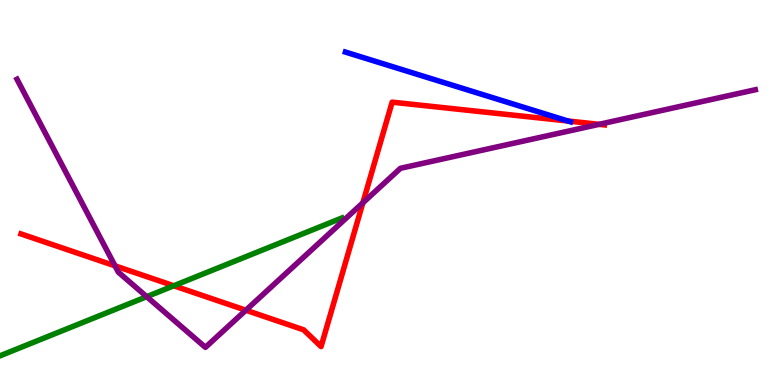[{'lines': ['blue', 'red'], 'intersections': [{'x': 7.33, 'y': 6.86}]}, {'lines': ['green', 'red'], 'intersections': [{'x': 2.24, 'y': 2.58}]}, {'lines': ['purple', 'red'], 'intersections': [{'x': 1.48, 'y': 3.1}, {'x': 3.17, 'y': 1.94}, {'x': 4.68, 'y': 4.73}, {'x': 7.73, 'y': 6.77}]}, {'lines': ['blue', 'green'], 'intersections': []}, {'lines': ['blue', 'purple'], 'intersections': []}, {'lines': ['green', 'purple'], 'intersections': [{'x': 1.89, 'y': 2.29}]}]